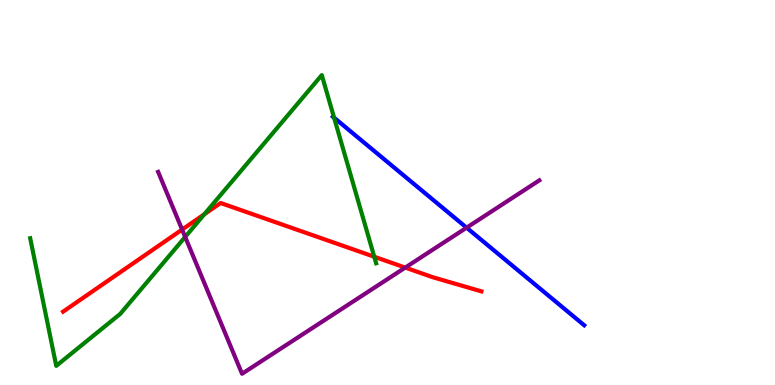[{'lines': ['blue', 'red'], 'intersections': []}, {'lines': ['green', 'red'], 'intersections': [{'x': 2.64, 'y': 4.44}, {'x': 4.83, 'y': 3.33}]}, {'lines': ['purple', 'red'], 'intersections': [{'x': 2.35, 'y': 4.04}, {'x': 5.23, 'y': 3.05}]}, {'lines': ['blue', 'green'], 'intersections': [{'x': 4.31, 'y': 6.94}]}, {'lines': ['blue', 'purple'], 'intersections': [{'x': 6.02, 'y': 4.09}]}, {'lines': ['green', 'purple'], 'intersections': [{'x': 2.39, 'y': 3.85}]}]